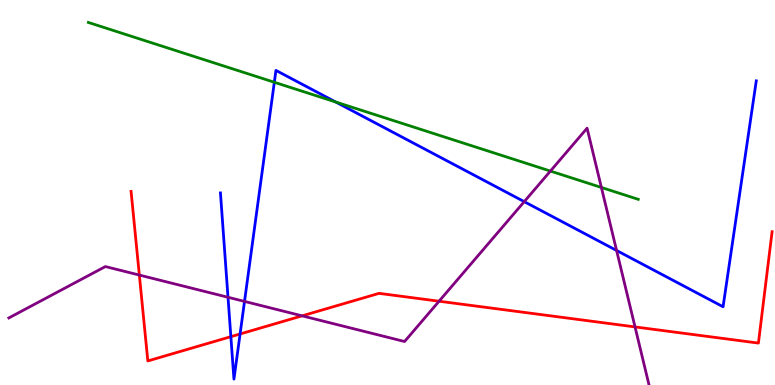[{'lines': ['blue', 'red'], 'intersections': [{'x': 2.98, 'y': 1.26}, {'x': 3.1, 'y': 1.33}]}, {'lines': ['green', 'red'], 'intersections': []}, {'lines': ['purple', 'red'], 'intersections': [{'x': 1.8, 'y': 2.86}, {'x': 3.9, 'y': 1.8}, {'x': 5.67, 'y': 2.18}, {'x': 8.19, 'y': 1.51}]}, {'lines': ['blue', 'green'], 'intersections': [{'x': 3.54, 'y': 7.86}, {'x': 4.33, 'y': 7.35}]}, {'lines': ['blue', 'purple'], 'intersections': [{'x': 2.94, 'y': 2.28}, {'x': 3.16, 'y': 2.17}, {'x': 6.76, 'y': 4.76}, {'x': 7.96, 'y': 3.49}]}, {'lines': ['green', 'purple'], 'intersections': [{'x': 7.1, 'y': 5.56}, {'x': 7.76, 'y': 5.13}]}]